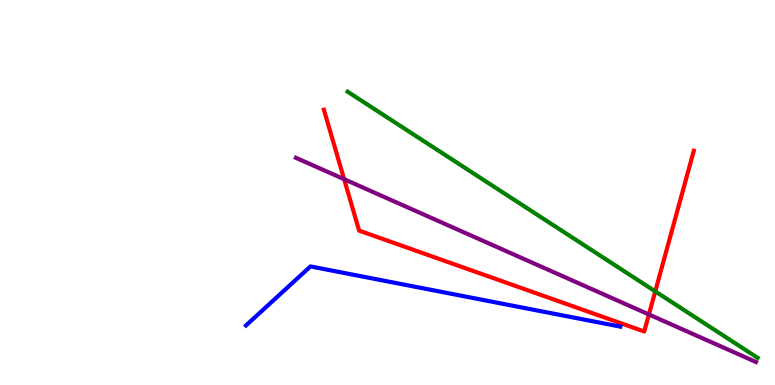[{'lines': ['blue', 'red'], 'intersections': []}, {'lines': ['green', 'red'], 'intersections': [{'x': 8.45, 'y': 2.43}]}, {'lines': ['purple', 'red'], 'intersections': [{'x': 4.44, 'y': 5.35}, {'x': 8.37, 'y': 1.83}]}, {'lines': ['blue', 'green'], 'intersections': []}, {'lines': ['blue', 'purple'], 'intersections': []}, {'lines': ['green', 'purple'], 'intersections': []}]